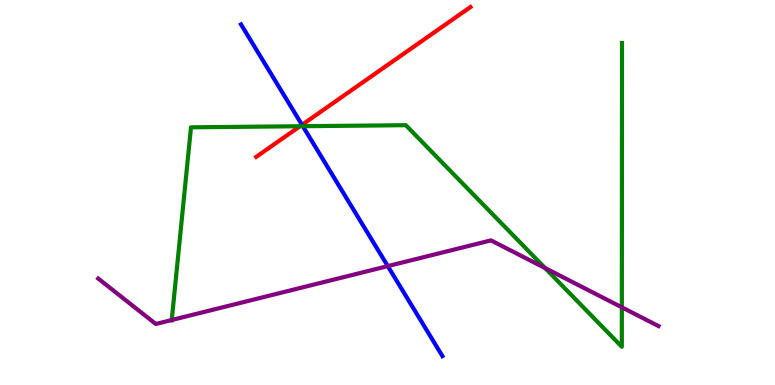[{'lines': ['blue', 'red'], 'intersections': [{'x': 3.9, 'y': 6.76}]}, {'lines': ['green', 'red'], 'intersections': [{'x': 3.87, 'y': 6.72}]}, {'lines': ['purple', 'red'], 'intersections': []}, {'lines': ['blue', 'green'], 'intersections': [{'x': 3.91, 'y': 6.72}]}, {'lines': ['blue', 'purple'], 'intersections': [{'x': 5.0, 'y': 3.09}]}, {'lines': ['green', 'purple'], 'intersections': [{'x': 2.22, 'y': 1.69}, {'x': 7.03, 'y': 3.04}, {'x': 8.02, 'y': 2.02}]}]